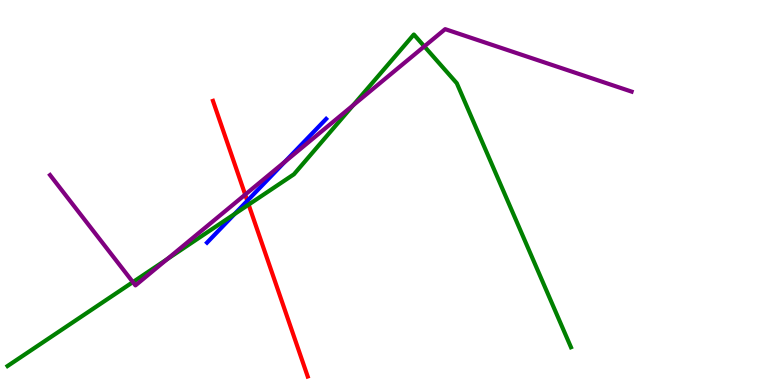[{'lines': ['blue', 'red'], 'intersections': [{'x': 3.19, 'y': 4.78}]}, {'lines': ['green', 'red'], 'intersections': [{'x': 3.21, 'y': 4.69}]}, {'lines': ['purple', 'red'], 'intersections': [{'x': 3.16, 'y': 4.95}]}, {'lines': ['blue', 'green'], 'intersections': [{'x': 3.03, 'y': 4.44}]}, {'lines': ['blue', 'purple'], 'intersections': [{'x': 3.68, 'y': 5.8}]}, {'lines': ['green', 'purple'], 'intersections': [{'x': 1.71, 'y': 2.67}, {'x': 2.16, 'y': 3.27}, {'x': 4.56, 'y': 7.26}, {'x': 5.48, 'y': 8.8}]}]